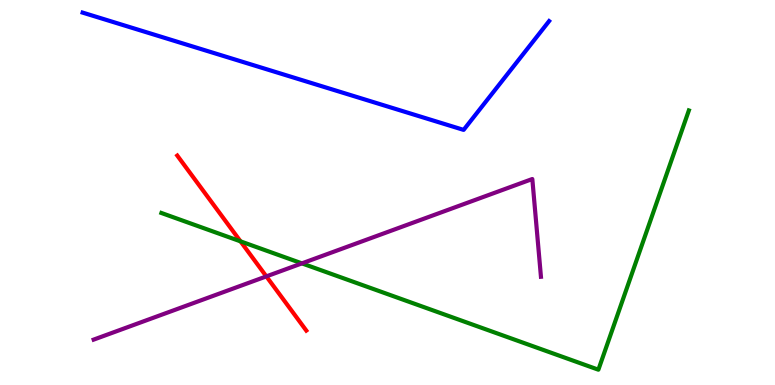[{'lines': ['blue', 'red'], 'intersections': []}, {'lines': ['green', 'red'], 'intersections': [{'x': 3.1, 'y': 3.73}]}, {'lines': ['purple', 'red'], 'intersections': [{'x': 3.44, 'y': 2.82}]}, {'lines': ['blue', 'green'], 'intersections': []}, {'lines': ['blue', 'purple'], 'intersections': []}, {'lines': ['green', 'purple'], 'intersections': [{'x': 3.9, 'y': 3.16}]}]